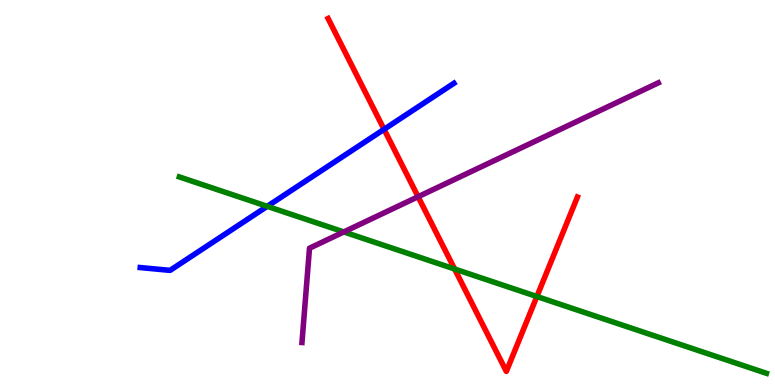[{'lines': ['blue', 'red'], 'intersections': [{'x': 4.96, 'y': 6.64}]}, {'lines': ['green', 'red'], 'intersections': [{'x': 5.87, 'y': 3.01}, {'x': 6.93, 'y': 2.3}]}, {'lines': ['purple', 'red'], 'intersections': [{'x': 5.39, 'y': 4.89}]}, {'lines': ['blue', 'green'], 'intersections': [{'x': 3.45, 'y': 4.64}]}, {'lines': ['blue', 'purple'], 'intersections': []}, {'lines': ['green', 'purple'], 'intersections': [{'x': 4.44, 'y': 3.98}]}]